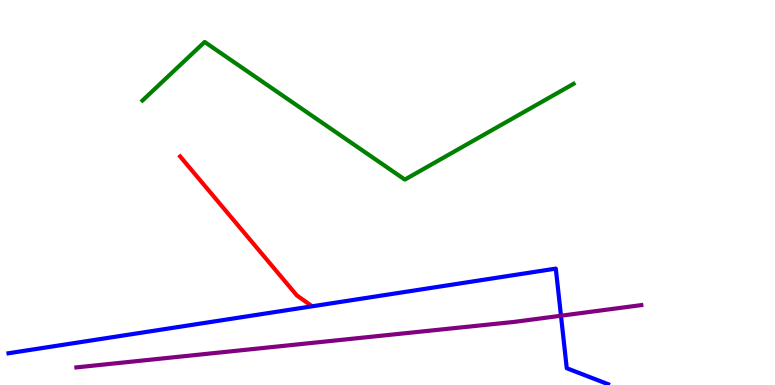[{'lines': ['blue', 'red'], 'intersections': []}, {'lines': ['green', 'red'], 'intersections': []}, {'lines': ['purple', 'red'], 'intersections': []}, {'lines': ['blue', 'green'], 'intersections': []}, {'lines': ['blue', 'purple'], 'intersections': [{'x': 7.24, 'y': 1.8}]}, {'lines': ['green', 'purple'], 'intersections': []}]